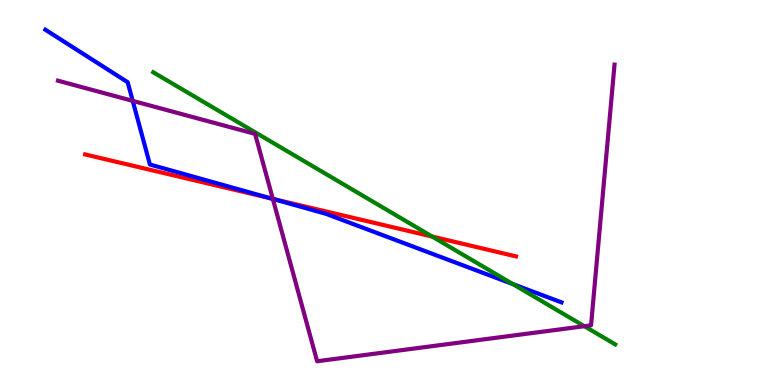[{'lines': ['blue', 'red'], 'intersections': [{'x': 3.5, 'y': 4.85}]}, {'lines': ['green', 'red'], 'intersections': [{'x': 5.58, 'y': 3.86}]}, {'lines': ['purple', 'red'], 'intersections': [{'x': 3.52, 'y': 4.84}]}, {'lines': ['blue', 'green'], 'intersections': [{'x': 6.62, 'y': 2.62}]}, {'lines': ['blue', 'purple'], 'intersections': [{'x': 1.71, 'y': 7.38}, {'x': 3.52, 'y': 4.83}]}, {'lines': ['green', 'purple'], 'intersections': [{'x': 7.54, 'y': 1.53}]}]